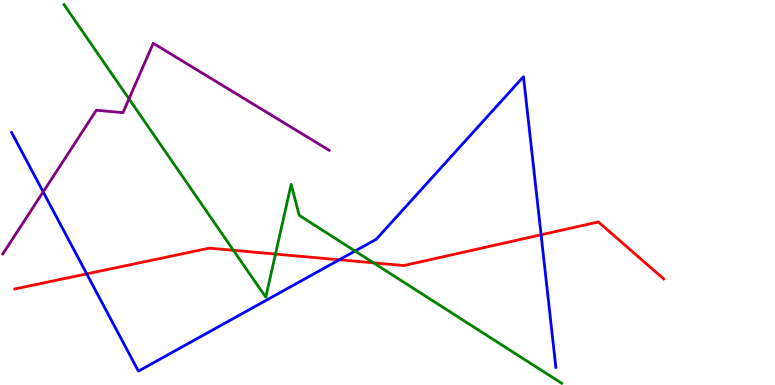[{'lines': ['blue', 'red'], 'intersections': [{'x': 1.12, 'y': 2.89}, {'x': 4.38, 'y': 3.25}, {'x': 6.98, 'y': 3.9}]}, {'lines': ['green', 'red'], 'intersections': [{'x': 3.01, 'y': 3.5}, {'x': 3.55, 'y': 3.4}, {'x': 4.82, 'y': 3.17}]}, {'lines': ['purple', 'red'], 'intersections': []}, {'lines': ['blue', 'green'], 'intersections': [{'x': 4.58, 'y': 3.48}]}, {'lines': ['blue', 'purple'], 'intersections': [{'x': 0.557, 'y': 5.02}]}, {'lines': ['green', 'purple'], 'intersections': [{'x': 1.66, 'y': 7.43}]}]